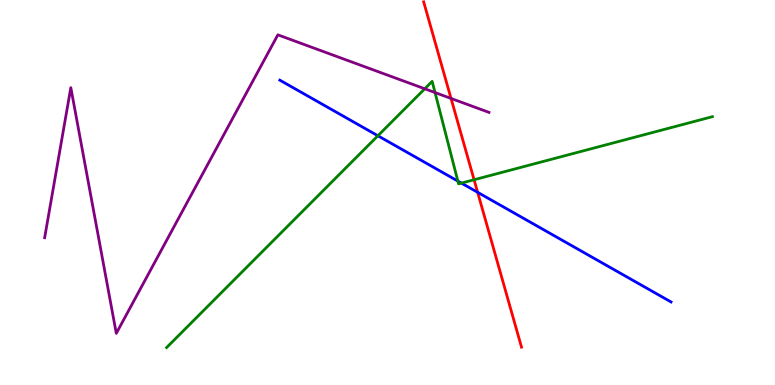[{'lines': ['blue', 'red'], 'intersections': [{'x': 6.16, 'y': 5.01}]}, {'lines': ['green', 'red'], 'intersections': [{'x': 6.12, 'y': 5.33}]}, {'lines': ['purple', 'red'], 'intersections': [{'x': 5.82, 'y': 7.44}]}, {'lines': ['blue', 'green'], 'intersections': [{'x': 4.88, 'y': 6.47}, {'x': 5.91, 'y': 5.3}, {'x': 5.95, 'y': 5.24}]}, {'lines': ['blue', 'purple'], 'intersections': []}, {'lines': ['green', 'purple'], 'intersections': [{'x': 5.48, 'y': 7.69}, {'x': 5.61, 'y': 7.6}]}]